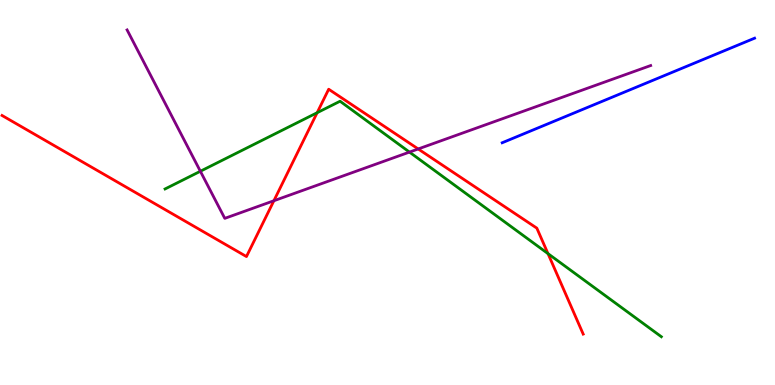[{'lines': ['blue', 'red'], 'intersections': []}, {'lines': ['green', 'red'], 'intersections': [{'x': 4.09, 'y': 7.07}, {'x': 7.07, 'y': 3.41}]}, {'lines': ['purple', 'red'], 'intersections': [{'x': 3.53, 'y': 4.79}, {'x': 5.4, 'y': 6.13}]}, {'lines': ['blue', 'green'], 'intersections': []}, {'lines': ['blue', 'purple'], 'intersections': []}, {'lines': ['green', 'purple'], 'intersections': [{'x': 2.59, 'y': 5.55}, {'x': 5.28, 'y': 6.05}]}]